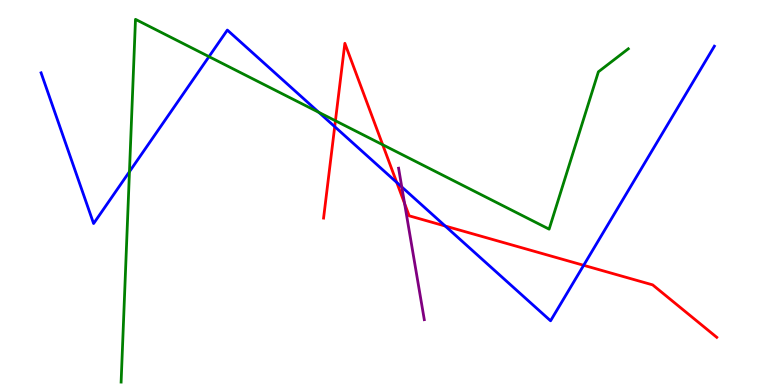[{'lines': ['blue', 'red'], 'intersections': [{'x': 4.32, 'y': 6.71}, {'x': 5.12, 'y': 5.26}, {'x': 5.74, 'y': 4.13}, {'x': 7.53, 'y': 3.11}]}, {'lines': ['green', 'red'], 'intersections': [{'x': 4.33, 'y': 6.86}, {'x': 4.94, 'y': 6.24}]}, {'lines': ['purple', 'red'], 'intersections': [{'x': 5.22, 'y': 4.72}]}, {'lines': ['blue', 'green'], 'intersections': [{'x': 1.67, 'y': 5.54}, {'x': 2.7, 'y': 8.53}, {'x': 4.11, 'y': 7.08}]}, {'lines': ['blue', 'purple'], 'intersections': [{'x': 5.18, 'y': 5.14}]}, {'lines': ['green', 'purple'], 'intersections': []}]